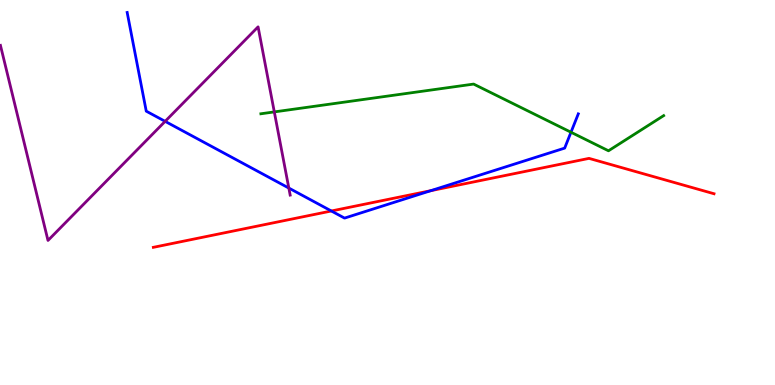[{'lines': ['blue', 'red'], 'intersections': [{'x': 4.28, 'y': 4.52}, {'x': 5.56, 'y': 5.05}]}, {'lines': ['green', 'red'], 'intersections': []}, {'lines': ['purple', 'red'], 'intersections': []}, {'lines': ['blue', 'green'], 'intersections': [{'x': 7.37, 'y': 6.57}]}, {'lines': ['blue', 'purple'], 'intersections': [{'x': 2.13, 'y': 6.85}, {'x': 3.73, 'y': 5.12}]}, {'lines': ['green', 'purple'], 'intersections': [{'x': 3.54, 'y': 7.09}]}]